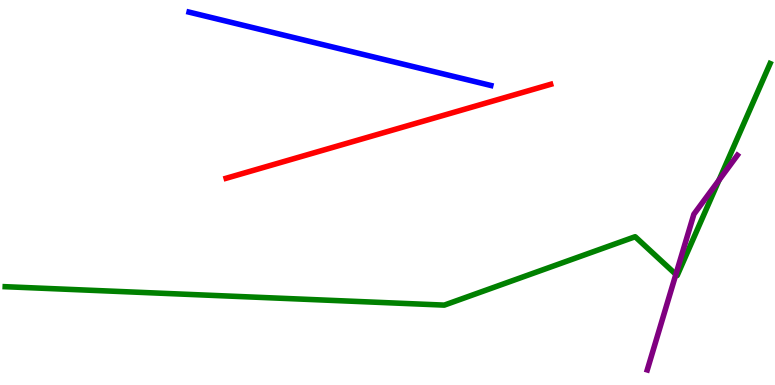[{'lines': ['blue', 'red'], 'intersections': []}, {'lines': ['green', 'red'], 'intersections': []}, {'lines': ['purple', 'red'], 'intersections': []}, {'lines': ['blue', 'green'], 'intersections': []}, {'lines': ['blue', 'purple'], 'intersections': []}, {'lines': ['green', 'purple'], 'intersections': [{'x': 8.72, 'y': 2.87}, {'x': 9.28, 'y': 5.32}]}]